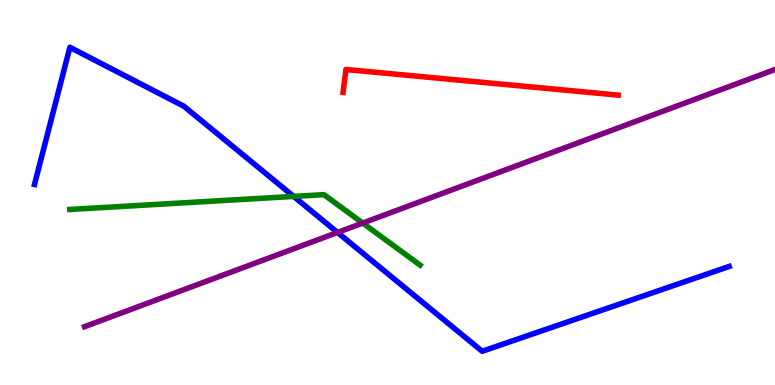[{'lines': ['blue', 'red'], 'intersections': []}, {'lines': ['green', 'red'], 'intersections': []}, {'lines': ['purple', 'red'], 'intersections': []}, {'lines': ['blue', 'green'], 'intersections': [{'x': 3.79, 'y': 4.9}]}, {'lines': ['blue', 'purple'], 'intersections': [{'x': 4.36, 'y': 3.96}]}, {'lines': ['green', 'purple'], 'intersections': [{'x': 4.68, 'y': 4.21}]}]